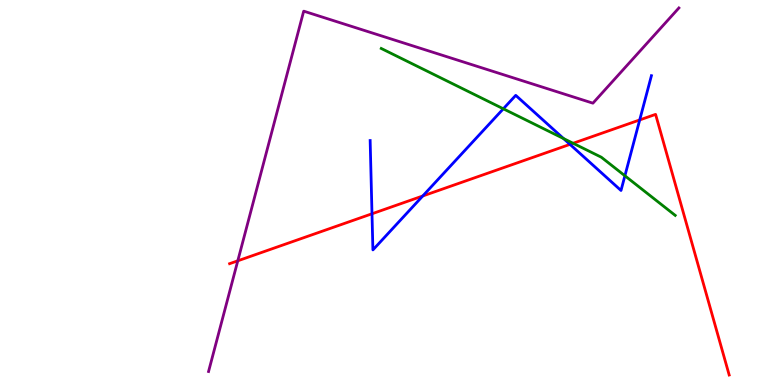[{'lines': ['blue', 'red'], 'intersections': [{'x': 4.8, 'y': 4.45}, {'x': 5.45, 'y': 4.91}, {'x': 7.35, 'y': 6.25}, {'x': 8.25, 'y': 6.88}]}, {'lines': ['green', 'red'], 'intersections': [{'x': 7.4, 'y': 6.28}]}, {'lines': ['purple', 'red'], 'intersections': [{'x': 3.07, 'y': 3.23}]}, {'lines': ['blue', 'green'], 'intersections': [{'x': 6.49, 'y': 7.17}, {'x': 7.27, 'y': 6.4}, {'x': 8.06, 'y': 5.43}]}, {'lines': ['blue', 'purple'], 'intersections': []}, {'lines': ['green', 'purple'], 'intersections': []}]